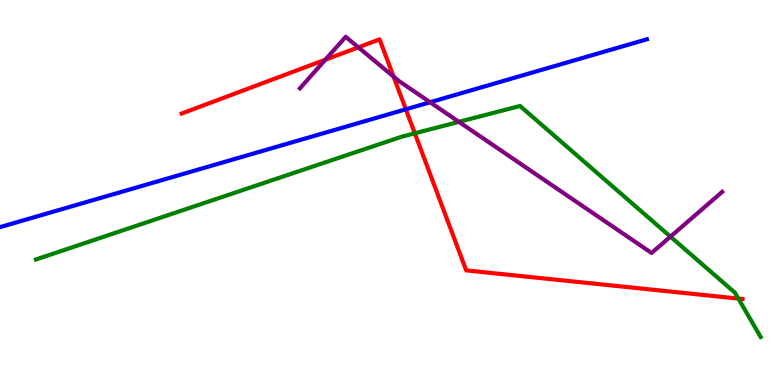[{'lines': ['blue', 'red'], 'intersections': [{'x': 5.24, 'y': 7.16}]}, {'lines': ['green', 'red'], 'intersections': [{'x': 5.35, 'y': 6.54}, {'x': 9.53, 'y': 2.24}]}, {'lines': ['purple', 'red'], 'intersections': [{'x': 4.2, 'y': 8.45}, {'x': 4.62, 'y': 8.77}, {'x': 5.08, 'y': 8.01}]}, {'lines': ['blue', 'green'], 'intersections': []}, {'lines': ['blue', 'purple'], 'intersections': [{'x': 5.55, 'y': 7.34}]}, {'lines': ['green', 'purple'], 'intersections': [{'x': 5.92, 'y': 6.84}, {'x': 8.65, 'y': 3.85}]}]